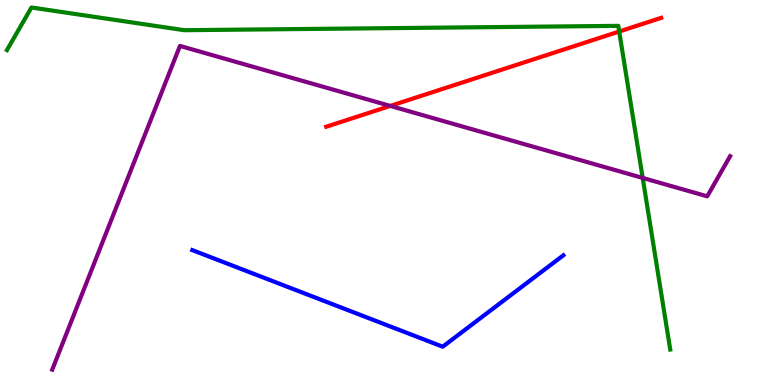[{'lines': ['blue', 'red'], 'intersections': []}, {'lines': ['green', 'red'], 'intersections': [{'x': 7.99, 'y': 9.18}]}, {'lines': ['purple', 'red'], 'intersections': [{'x': 5.04, 'y': 7.25}]}, {'lines': ['blue', 'green'], 'intersections': []}, {'lines': ['blue', 'purple'], 'intersections': []}, {'lines': ['green', 'purple'], 'intersections': [{'x': 8.29, 'y': 5.38}]}]